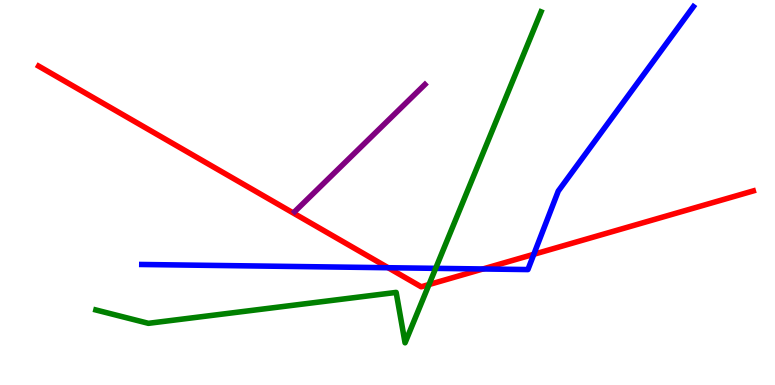[{'lines': ['blue', 'red'], 'intersections': [{'x': 5.01, 'y': 3.05}, {'x': 6.23, 'y': 3.01}, {'x': 6.89, 'y': 3.4}]}, {'lines': ['green', 'red'], 'intersections': [{'x': 5.54, 'y': 2.61}]}, {'lines': ['purple', 'red'], 'intersections': []}, {'lines': ['blue', 'green'], 'intersections': [{'x': 5.62, 'y': 3.03}]}, {'lines': ['blue', 'purple'], 'intersections': []}, {'lines': ['green', 'purple'], 'intersections': []}]